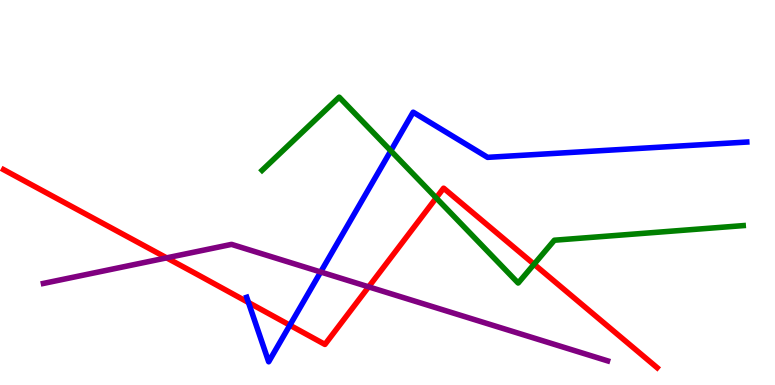[{'lines': ['blue', 'red'], 'intersections': [{'x': 3.21, 'y': 2.14}, {'x': 3.74, 'y': 1.55}]}, {'lines': ['green', 'red'], 'intersections': [{'x': 5.63, 'y': 4.86}, {'x': 6.89, 'y': 3.14}]}, {'lines': ['purple', 'red'], 'intersections': [{'x': 2.15, 'y': 3.3}, {'x': 4.76, 'y': 2.55}]}, {'lines': ['blue', 'green'], 'intersections': [{'x': 5.04, 'y': 6.08}]}, {'lines': ['blue', 'purple'], 'intersections': [{'x': 4.14, 'y': 2.94}]}, {'lines': ['green', 'purple'], 'intersections': []}]